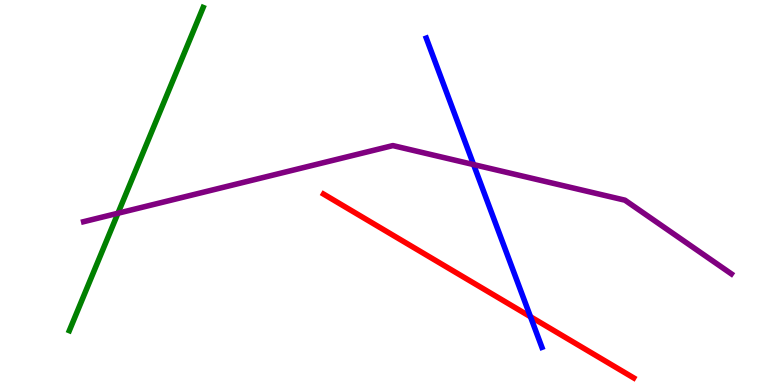[{'lines': ['blue', 'red'], 'intersections': [{'x': 6.84, 'y': 1.77}]}, {'lines': ['green', 'red'], 'intersections': []}, {'lines': ['purple', 'red'], 'intersections': []}, {'lines': ['blue', 'green'], 'intersections': []}, {'lines': ['blue', 'purple'], 'intersections': [{'x': 6.11, 'y': 5.73}]}, {'lines': ['green', 'purple'], 'intersections': [{'x': 1.52, 'y': 4.46}]}]